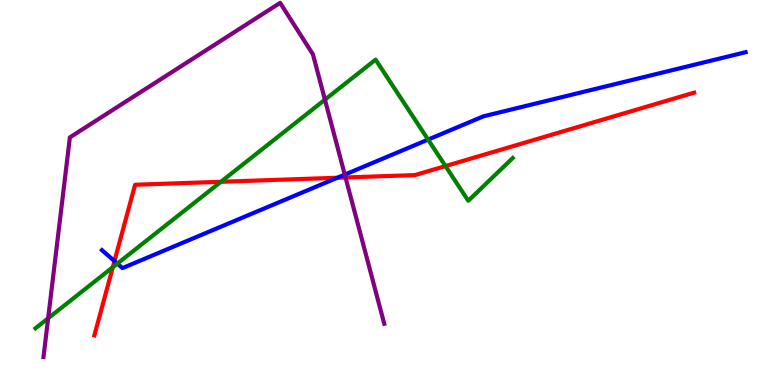[{'lines': ['blue', 'red'], 'intersections': [{'x': 1.48, 'y': 3.22}, {'x': 4.35, 'y': 5.38}]}, {'lines': ['green', 'red'], 'intersections': [{'x': 1.46, 'y': 3.06}, {'x': 2.85, 'y': 5.28}, {'x': 5.75, 'y': 5.69}]}, {'lines': ['purple', 'red'], 'intersections': [{'x': 4.46, 'y': 5.39}]}, {'lines': ['blue', 'green'], 'intersections': [{'x': 1.51, 'y': 3.15}, {'x': 5.52, 'y': 6.37}]}, {'lines': ['blue', 'purple'], 'intersections': [{'x': 4.45, 'y': 5.46}]}, {'lines': ['green', 'purple'], 'intersections': [{'x': 0.621, 'y': 1.73}, {'x': 4.19, 'y': 7.41}]}]